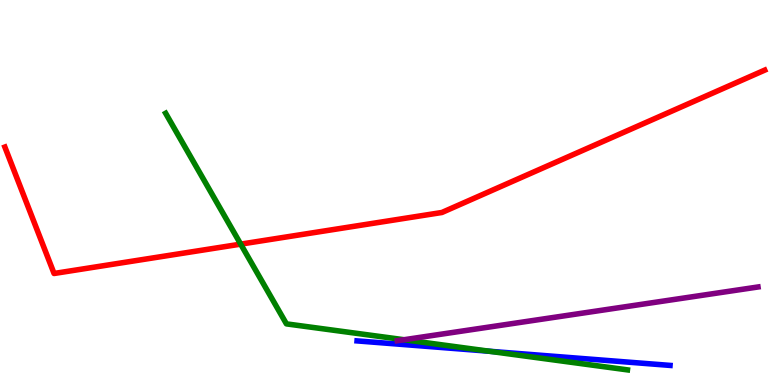[{'lines': ['blue', 'red'], 'intersections': []}, {'lines': ['green', 'red'], 'intersections': [{'x': 3.11, 'y': 3.66}]}, {'lines': ['purple', 'red'], 'intersections': []}, {'lines': ['blue', 'green'], 'intersections': [{'x': 6.32, 'y': 0.876}]}, {'lines': ['blue', 'purple'], 'intersections': []}, {'lines': ['green', 'purple'], 'intersections': [{'x': 5.21, 'y': 1.18}]}]